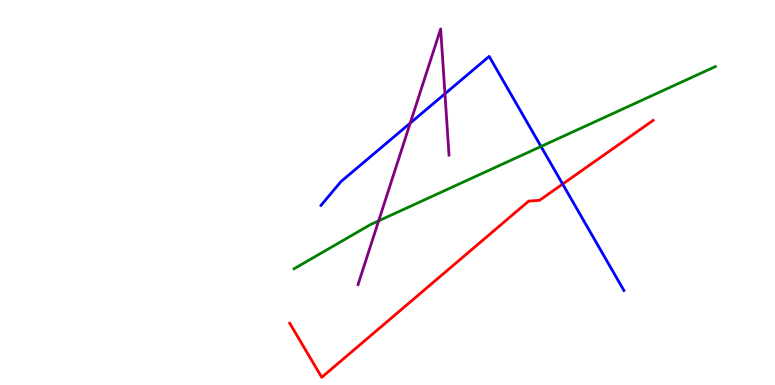[{'lines': ['blue', 'red'], 'intersections': [{'x': 7.26, 'y': 5.22}]}, {'lines': ['green', 'red'], 'intersections': []}, {'lines': ['purple', 'red'], 'intersections': []}, {'lines': ['blue', 'green'], 'intersections': [{'x': 6.98, 'y': 6.2}]}, {'lines': ['blue', 'purple'], 'intersections': [{'x': 5.29, 'y': 6.8}, {'x': 5.74, 'y': 7.56}]}, {'lines': ['green', 'purple'], 'intersections': [{'x': 4.89, 'y': 4.26}]}]